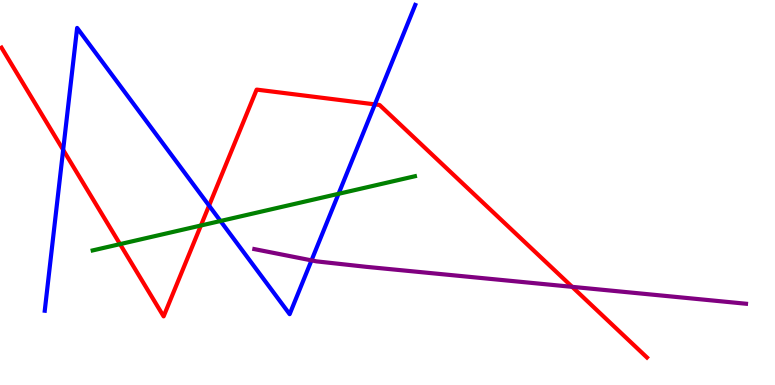[{'lines': ['blue', 'red'], 'intersections': [{'x': 0.815, 'y': 6.11}, {'x': 2.7, 'y': 4.66}, {'x': 4.84, 'y': 7.29}]}, {'lines': ['green', 'red'], 'intersections': [{'x': 1.55, 'y': 3.66}, {'x': 2.59, 'y': 4.14}]}, {'lines': ['purple', 'red'], 'intersections': [{'x': 7.38, 'y': 2.55}]}, {'lines': ['blue', 'green'], 'intersections': [{'x': 2.84, 'y': 4.26}, {'x': 4.37, 'y': 4.97}]}, {'lines': ['blue', 'purple'], 'intersections': [{'x': 4.02, 'y': 3.24}]}, {'lines': ['green', 'purple'], 'intersections': []}]